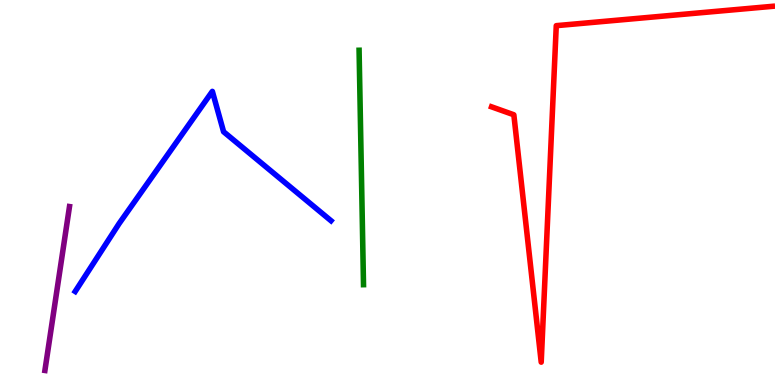[{'lines': ['blue', 'red'], 'intersections': []}, {'lines': ['green', 'red'], 'intersections': []}, {'lines': ['purple', 'red'], 'intersections': []}, {'lines': ['blue', 'green'], 'intersections': []}, {'lines': ['blue', 'purple'], 'intersections': []}, {'lines': ['green', 'purple'], 'intersections': []}]